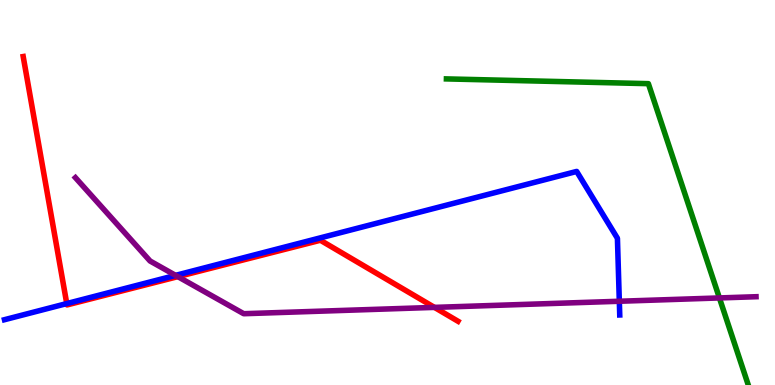[{'lines': ['blue', 'red'], 'intersections': [{'x': 0.861, 'y': 2.12}]}, {'lines': ['green', 'red'], 'intersections': []}, {'lines': ['purple', 'red'], 'intersections': [{'x': 2.29, 'y': 2.81}, {'x': 5.61, 'y': 2.02}]}, {'lines': ['blue', 'green'], 'intersections': []}, {'lines': ['blue', 'purple'], 'intersections': [{'x': 2.27, 'y': 2.85}, {'x': 7.99, 'y': 2.18}]}, {'lines': ['green', 'purple'], 'intersections': [{'x': 9.28, 'y': 2.26}]}]